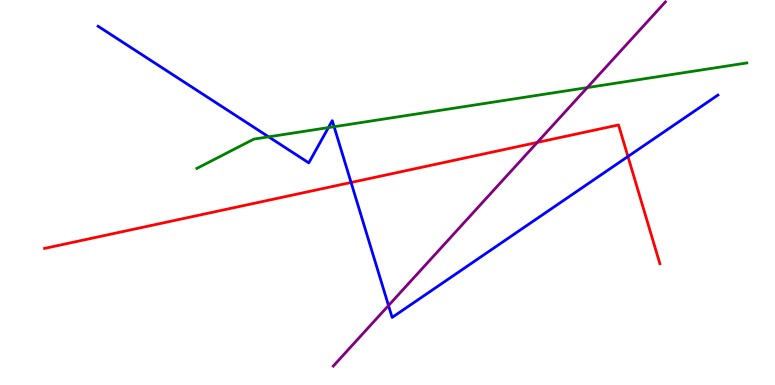[{'lines': ['blue', 'red'], 'intersections': [{'x': 4.53, 'y': 5.26}, {'x': 8.1, 'y': 5.93}]}, {'lines': ['green', 'red'], 'intersections': []}, {'lines': ['purple', 'red'], 'intersections': [{'x': 6.93, 'y': 6.3}]}, {'lines': ['blue', 'green'], 'intersections': [{'x': 3.47, 'y': 6.45}, {'x': 4.24, 'y': 6.69}, {'x': 4.31, 'y': 6.71}]}, {'lines': ['blue', 'purple'], 'intersections': [{'x': 5.01, 'y': 2.06}]}, {'lines': ['green', 'purple'], 'intersections': [{'x': 7.58, 'y': 7.72}]}]